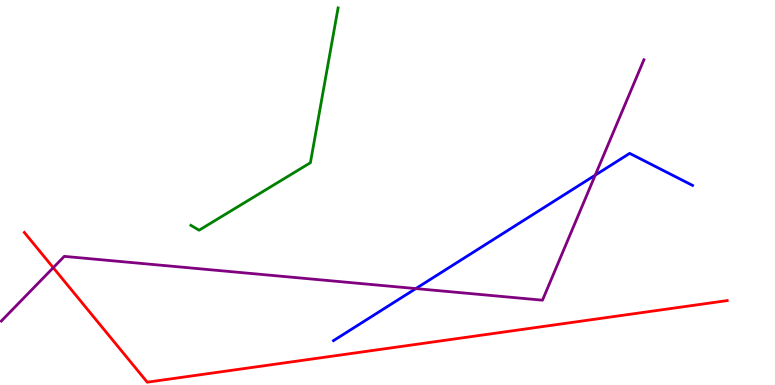[{'lines': ['blue', 'red'], 'intersections': []}, {'lines': ['green', 'red'], 'intersections': []}, {'lines': ['purple', 'red'], 'intersections': [{'x': 0.687, 'y': 3.05}]}, {'lines': ['blue', 'green'], 'intersections': []}, {'lines': ['blue', 'purple'], 'intersections': [{'x': 5.37, 'y': 2.5}, {'x': 7.68, 'y': 5.45}]}, {'lines': ['green', 'purple'], 'intersections': []}]